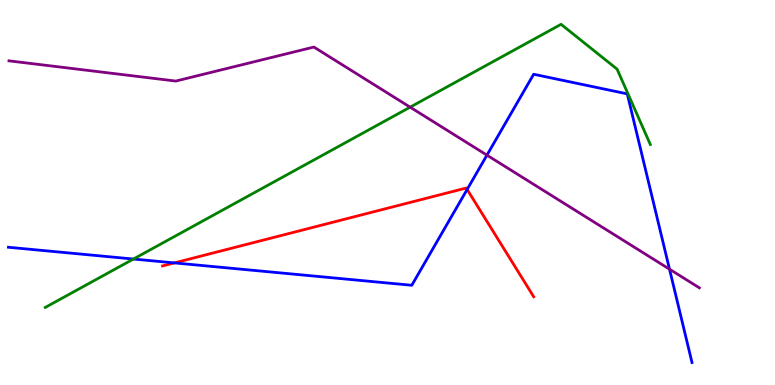[{'lines': ['blue', 'red'], 'intersections': [{'x': 2.25, 'y': 3.17}, {'x': 6.03, 'y': 5.08}]}, {'lines': ['green', 'red'], 'intersections': []}, {'lines': ['purple', 'red'], 'intersections': []}, {'lines': ['blue', 'green'], 'intersections': [{'x': 1.72, 'y': 3.27}]}, {'lines': ['blue', 'purple'], 'intersections': [{'x': 6.28, 'y': 5.97}, {'x': 8.64, 'y': 3.01}]}, {'lines': ['green', 'purple'], 'intersections': [{'x': 5.29, 'y': 7.22}]}]